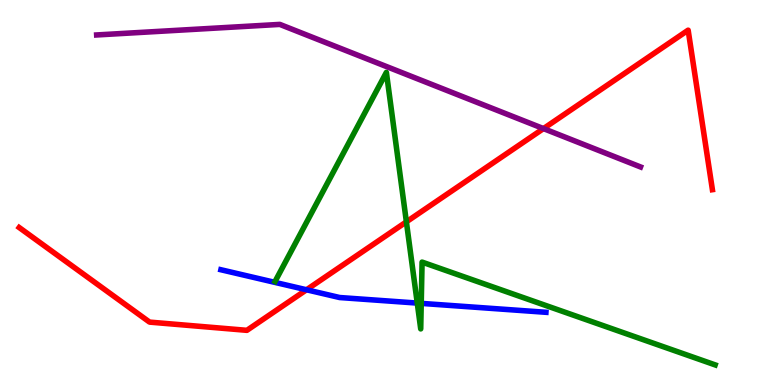[{'lines': ['blue', 'red'], 'intersections': [{'x': 3.96, 'y': 2.47}]}, {'lines': ['green', 'red'], 'intersections': [{'x': 5.24, 'y': 4.24}]}, {'lines': ['purple', 'red'], 'intersections': [{'x': 7.01, 'y': 6.66}]}, {'lines': ['blue', 'green'], 'intersections': [{'x': 5.38, 'y': 2.13}, {'x': 5.44, 'y': 2.12}]}, {'lines': ['blue', 'purple'], 'intersections': []}, {'lines': ['green', 'purple'], 'intersections': []}]